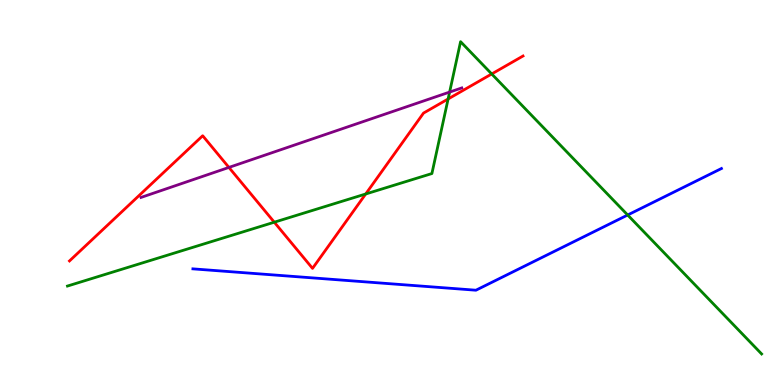[{'lines': ['blue', 'red'], 'intersections': []}, {'lines': ['green', 'red'], 'intersections': [{'x': 3.54, 'y': 4.23}, {'x': 4.72, 'y': 4.96}, {'x': 5.78, 'y': 7.43}, {'x': 6.34, 'y': 8.08}]}, {'lines': ['purple', 'red'], 'intersections': [{'x': 2.95, 'y': 5.65}]}, {'lines': ['blue', 'green'], 'intersections': [{'x': 8.1, 'y': 4.42}]}, {'lines': ['blue', 'purple'], 'intersections': []}, {'lines': ['green', 'purple'], 'intersections': [{'x': 5.8, 'y': 7.61}]}]